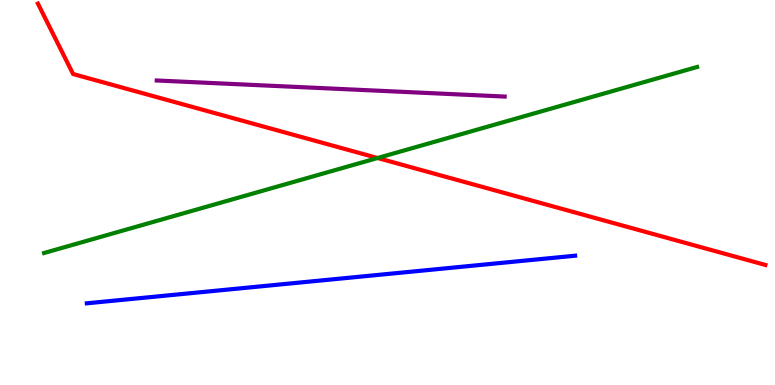[{'lines': ['blue', 'red'], 'intersections': []}, {'lines': ['green', 'red'], 'intersections': [{'x': 4.87, 'y': 5.9}]}, {'lines': ['purple', 'red'], 'intersections': []}, {'lines': ['blue', 'green'], 'intersections': []}, {'lines': ['blue', 'purple'], 'intersections': []}, {'lines': ['green', 'purple'], 'intersections': []}]